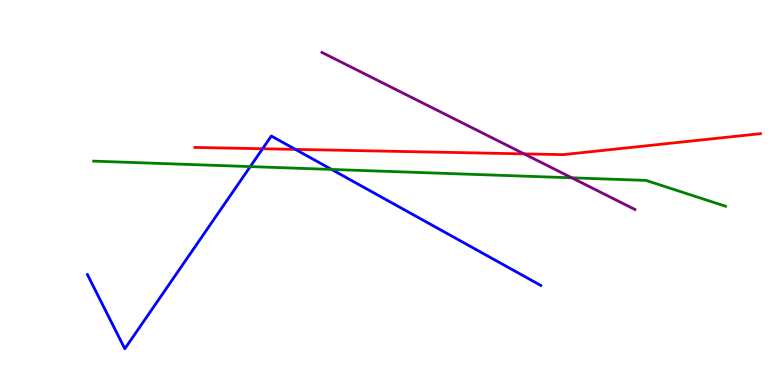[{'lines': ['blue', 'red'], 'intersections': [{'x': 3.39, 'y': 6.14}, {'x': 3.81, 'y': 6.12}]}, {'lines': ['green', 'red'], 'intersections': []}, {'lines': ['purple', 'red'], 'intersections': [{'x': 6.76, 'y': 6.0}]}, {'lines': ['blue', 'green'], 'intersections': [{'x': 3.23, 'y': 5.67}, {'x': 4.28, 'y': 5.6}]}, {'lines': ['blue', 'purple'], 'intersections': []}, {'lines': ['green', 'purple'], 'intersections': [{'x': 7.38, 'y': 5.38}]}]